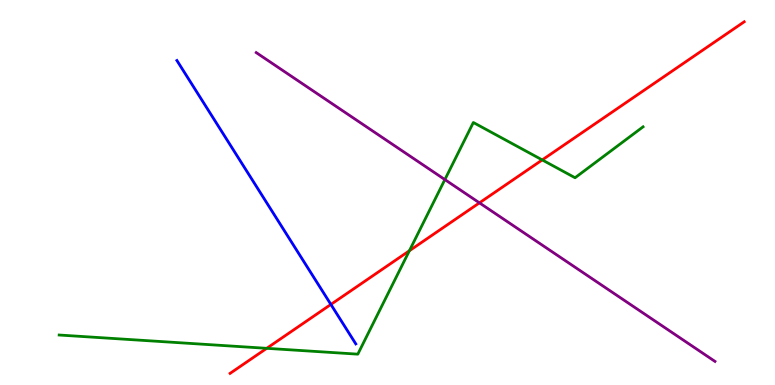[{'lines': ['blue', 'red'], 'intersections': [{'x': 4.27, 'y': 2.09}]}, {'lines': ['green', 'red'], 'intersections': [{'x': 3.44, 'y': 0.953}, {'x': 5.28, 'y': 3.49}, {'x': 7.0, 'y': 5.85}]}, {'lines': ['purple', 'red'], 'intersections': [{'x': 6.19, 'y': 4.73}]}, {'lines': ['blue', 'green'], 'intersections': []}, {'lines': ['blue', 'purple'], 'intersections': []}, {'lines': ['green', 'purple'], 'intersections': [{'x': 5.74, 'y': 5.34}]}]